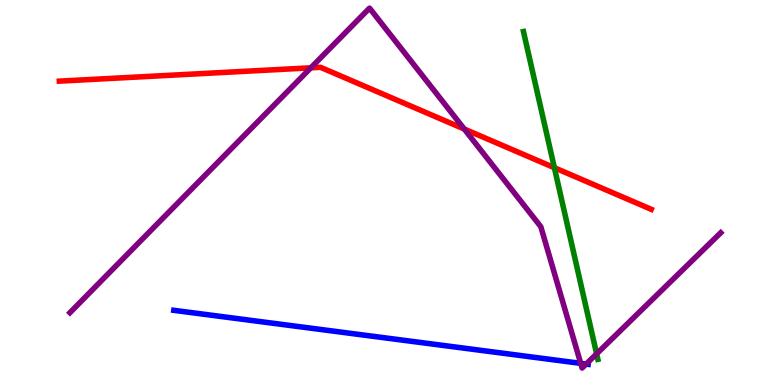[{'lines': ['blue', 'red'], 'intersections': []}, {'lines': ['green', 'red'], 'intersections': [{'x': 7.15, 'y': 5.64}]}, {'lines': ['purple', 'red'], 'intersections': [{'x': 4.01, 'y': 8.24}, {'x': 5.99, 'y': 6.65}]}, {'lines': ['blue', 'green'], 'intersections': []}, {'lines': ['blue', 'purple'], 'intersections': [{'x': 7.49, 'y': 0.562}, {'x': 7.56, 'y': 0.544}]}, {'lines': ['green', 'purple'], 'intersections': [{'x': 7.7, 'y': 0.81}]}]